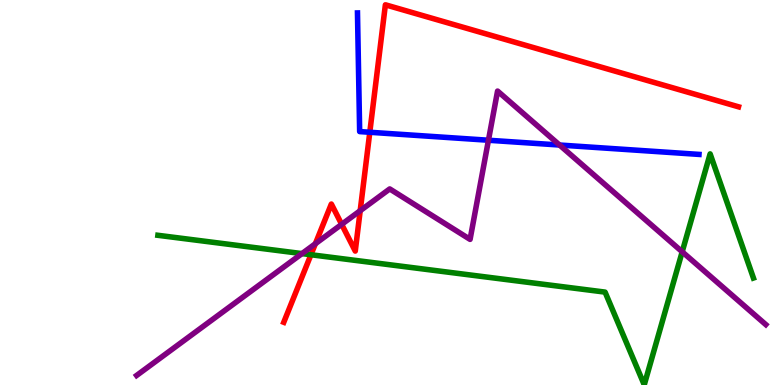[{'lines': ['blue', 'red'], 'intersections': [{'x': 4.77, 'y': 6.56}]}, {'lines': ['green', 'red'], 'intersections': [{'x': 4.01, 'y': 3.38}]}, {'lines': ['purple', 'red'], 'intersections': [{'x': 4.07, 'y': 3.67}, {'x': 4.41, 'y': 4.17}, {'x': 4.65, 'y': 4.53}]}, {'lines': ['blue', 'green'], 'intersections': []}, {'lines': ['blue', 'purple'], 'intersections': [{'x': 6.3, 'y': 6.36}, {'x': 7.22, 'y': 6.23}]}, {'lines': ['green', 'purple'], 'intersections': [{'x': 3.9, 'y': 3.41}, {'x': 8.8, 'y': 3.46}]}]